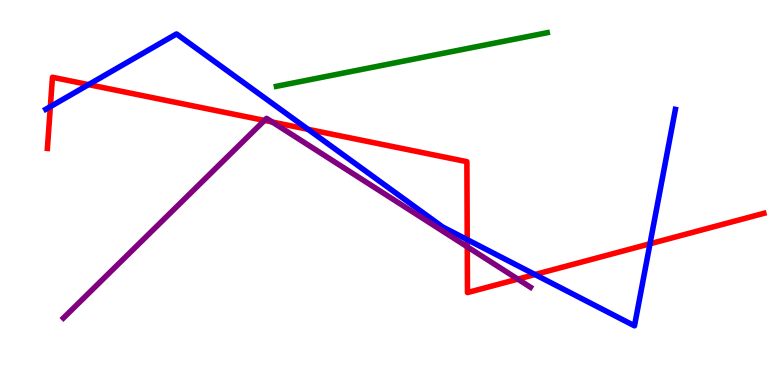[{'lines': ['blue', 'red'], 'intersections': [{'x': 0.65, 'y': 7.23}, {'x': 1.14, 'y': 7.8}, {'x': 3.97, 'y': 6.64}, {'x': 6.03, 'y': 3.78}, {'x': 6.9, 'y': 2.87}, {'x': 8.39, 'y': 3.67}]}, {'lines': ['green', 'red'], 'intersections': []}, {'lines': ['purple', 'red'], 'intersections': [{'x': 3.41, 'y': 6.87}, {'x': 3.51, 'y': 6.83}, {'x': 6.03, 'y': 3.59}, {'x': 6.68, 'y': 2.75}]}, {'lines': ['blue', 'green'], 'intersections': []}, {'lines': ['blue', 'purple'], 'intersections': []}, {'lines': ['green', 'purple'], 'intersections': []}]